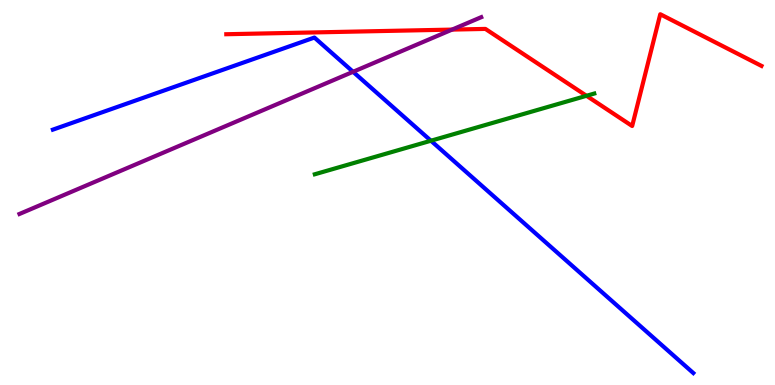[{'lines': ['blue', 'red'], 'intersections': []}, {'lines': ['green', 'red'], 'intersections': [{'x': 7.57, 'y': 7.51}]}, {'lines': ['purple', 'red'], 'intersections': [{'x': 5.83, 'y': 9.23}]}, {'lines': ['blue', 'green'], 'intersections': [{'x': 5.56, 'y': 6.34}]}, {'lines': ['blue', 'purple'], 'intersections': [{'x': 4.56, 'y': 8.14}]}, {'lines': ['green', 'purple'], 'intersections': []}]